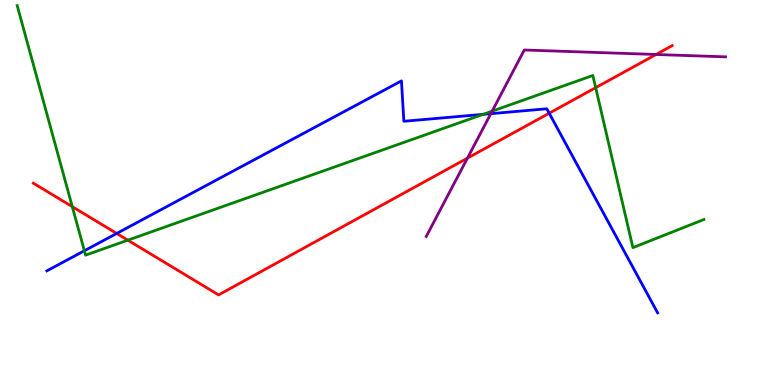[{'lines': ['blue', 'red'], 'intersections': [{'x': 1.51, 'y': 3.94}, {'x': 7.09, 'y': 7.06}]}, {'lines': ['green', 'red'], 'intersections': [{'x': 0.933, 'y': 4.63}, {'x': 1.65, 'y': 3.76}, {'x': 7.69, 'y': 7.72}]}, {'lines': ['purple', 'red'], 'intersections': [{'x': 6.03, 'y': 5.89}, {'x': 8.47, 'y': 8.58}]}, {'lines': ['blue', 'green'], 'intersections': [{'x': 1.09, 'y': 3.49}, {'x': 6.23, 'y': 7.03}]}, {'lines': ['blue', 'purple'], 'intersections': [{'x': 6.33, 'y': 7.05}]}, {'lines': ['green', 'purple'], 'intersections': [{'x': 6.35, 'y': 7.11}]}]